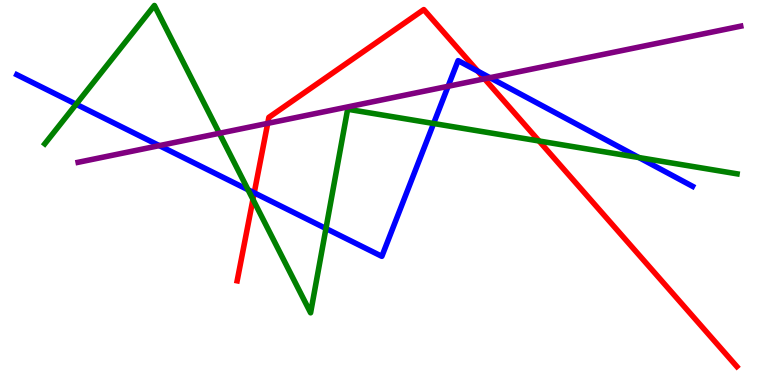[{'lines': ['blue', 'red'], 'intersections': [{'x': 3.28, 'y': 4.99}, {'x': 6.17, 'y': 8.15}]}, {'lines': ['green', 'red'], 'intersections': [{'x': 3.26, 'y': 4.82}, {'x': 6.96, 'y': 6.34}]}, {'lines': ['purple', 'red'], 'intersections': [{'x': 3.45, 'y': 6.8}, {'x': 6.25, 'y': 7.95}]}, {'lines': ['blue', 'green'], 'intersections': [{'x': 0.983, 'y': 7.29}, {'x': 3.2, 'y': 5.07}, {'x': 4.21, 'y': 4.06}, {'x': 5.59, 'y': 6.79}, {'x': 8.24, 'y': 5.91}]}, {'lines': ['blue', 'purple'], 'intersections': [{'x': 2.06, 'y': 6.22}, {'x': 5.78, 'y': 7.76}, {'x': 6.32, 'y': 7.98}]}, {'lines': ['green', 'purple'], 'intersections': [{'x': 2.83, 'y': 6.54}]}]